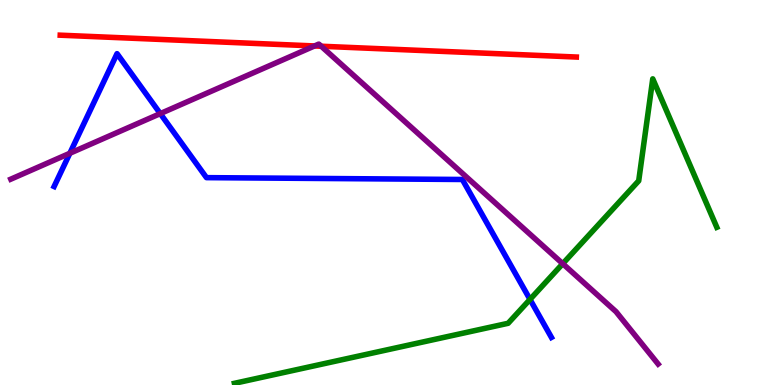[{'lines': ['blue', 'red'], 'intersections': []}, {'lines': ['green', 'red'], 'intersections': []}, {'lines': ['purple', 'red'], 'intersections': [{'x': 4.06, 'y': 8.81}, {'x': 4.14, 'y': 8.8}]}, {'lines': ['blue', 'green'], 'intersections': [{'x': 6.84, 'y': 2.22}]}, {'lines': ['blue', 'purple'], 'intersections': [{'x': 0.901, 'y': 6.02}, {'x': 2.07, 'y': 7.05}]}, {'lines': ['green', 'purple'], 'intersections': [{'x': 7.26, 'y': 3.15}]}]